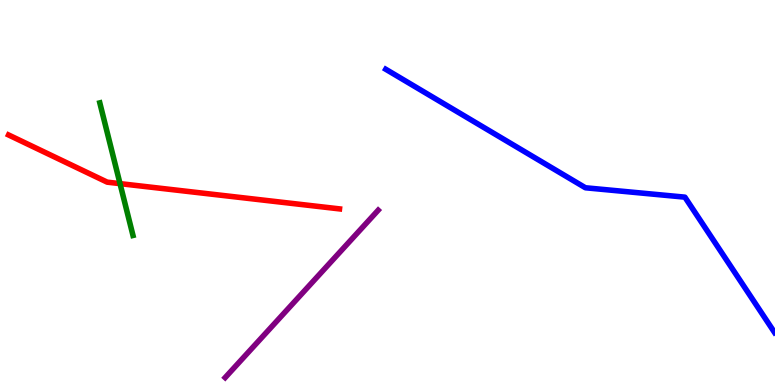[{'lines': ['blue', 'red'], 'intersections': []}, {'lines': ['green', 'red'], 'intersections': [{'x': 1.55, 'y': 5.23}]}, {'lines': ['purple', 'red'], 'intersections': []}, {'lines': ['blue', 'green'], 'intersections': []}, {'lines': ['blue', 'purple'], 'intersections': []}, {'lines': ['green', 'purple'], 'intersections': []}]